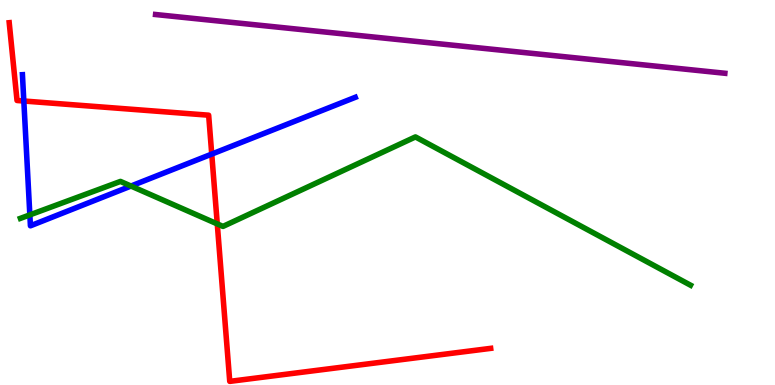[{'lines': ['blue', 'red'], 'intersections': [{'x': 0.307, 'y': 7.38}, {'x': 2.73, 'y': 6.0}]}, {'lines': ['green', 'red'], 'intersections': [{'x': 2.8, 'y': 4.18}]}, {'lines': ['purple', 'red'], 'intersections': []}, {'lines': ['blue', 'green'], 'intersections': [{'x': 0.385, 'y': 4.42}, {'x': 1.69, 'y': 5.17}]}, {'lines': ['blue', 'purple'], 'intersections': []}, {'lines': ['green', 'purple'], 'intersections': []}]